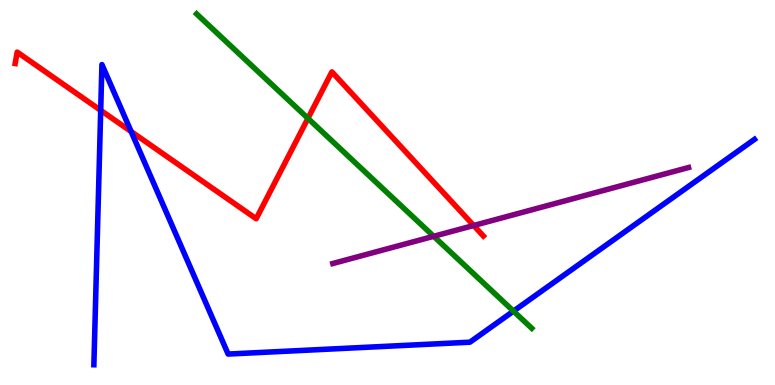[{'lines': ['blue', 'red'], 'intersections': [{'x': 1.3, 'y': 7.13}, {'x': 1.69, 'y': 6.58}]}, {'lines': ['green', 'red'], 'intersections': [{'x': 3.97, 'y': 6.93}]}, {'lines': ['purple', 'red'], 'intersections': [{'x': 6.11, 'y': 4.14}]}, {'lines': ['blue', 'green'], 'intersections': [{'x': 6.63, 'y': 1.92}]}, {'lines': ['blue', 'purple'], 'intersections': []}, {'lines': ['green', 'purple'], 'intersections': [{'x': 5.6, 'y': 3.86}]}]